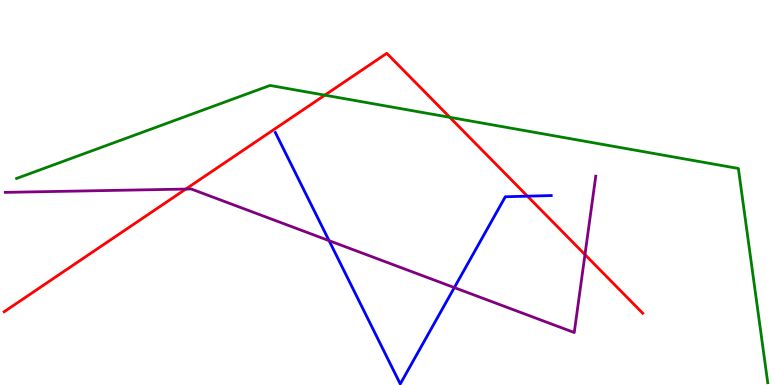[{'lines': ['blue', 'red'], 'intersections': [{'x': 6.81, 'y': 4.9}]}, {'lines': ['green', 'red'], 'intersections': [{'x': 4.19, 'y': 7.53}, {'x': 5.8, 'y': 6.95}]}, {'lines': ['purple', 'red'], 'intersections': [{'x': 2.4, 'y': 5.09}, {'x': 7.55, 'y': 3.39}]}, {'lines': ['blue', 'green'], 'intersections': []}, {'lines': ['blue', 'purple'], 'intersections': [{'x': 4.25, 'y': 3.75}, {'x': 5.86, 'y': 2.53}]}, {'lines': ['green', 'purple'], 'intersections': []}]